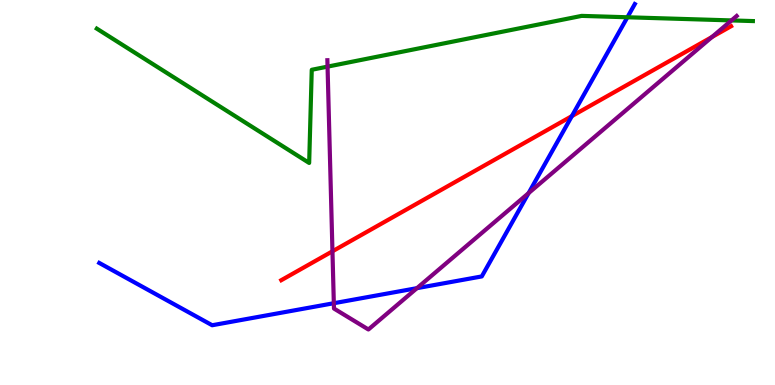[{'lines': ['blue', 'red'], 'intersections': [{'x': 7.38, 'y': 6.98}]}, {'lines': ['green', 'red'], 'intersections': []}, {'lines': ['purple', 'red'], 'intersections': [{'x': 4.29, 'y': 3.47}, {'x': 9.19, 'y': 9.04}]}, {'lines': ['blue', 'green'], 'intersections': [{'x': 8.1, 'y': 9.55}]}, {'lines': ['blue', 'purple'], 'intersections': [{'x': 4.31, 'y': 2.12}, {'x': 5.38, 'y': 2.52}, {'x': 6.82, 'y': 4.98}]}, {'lines': ['green', 'purple'], 'intersections': [{'x': 4.23, 'y': 8.27}, {'x': 9.44, 'y': 9.47}]}]